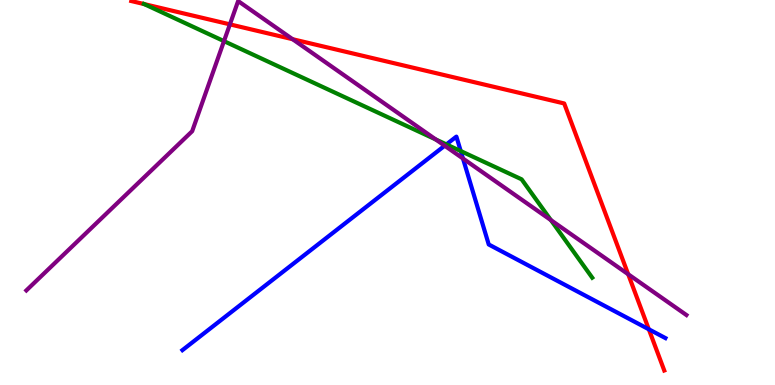[{'lines': ['blue', 'red'], 'intersections': [{'x': 8.37, 'y': 1.45}]}, {'lines': ['green', 'red'], 'intersections': [{'x': 1.86, 'y': 9.89}]}, {'lines': ['purple', 'red'], 'intersections': [{'x': 2.97, 'y': 9.37}, {'x': 3.78, 'y': 8.98}, {'x': 8.11, 'y': 2.88}]}, {'lines': ['blue', 'green'], 'intersections': [{'x': 5.76, 'y': 6.25}, {'x': 5.94, 'y': 6.08}]}, {'lines': ['blue', 'purple'], 'intersections': [{'x': 5.74, 'y': 6.22}, {'x': 5.97, 'y': 5.88}]}, {'lines': ['green', 'purple'], 'intersections': [{'x': 2.89, 'y': 8.93}, {'x': 5.62, 'y': 6.38}, {'x': 7.11, 'y': 4.28}]}]